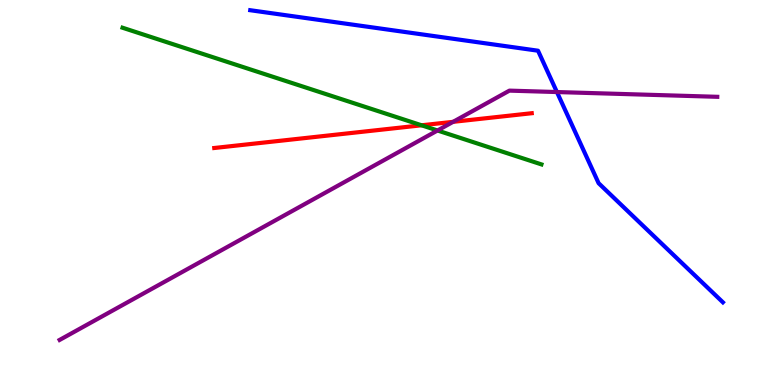[{'lines': ['blue', 'red'], 'intersections': []}, {'lines': ['green', 'red'], 'intersections': [{'x': 5.44, 'y': 6.75}]}, {'lines': ['purple', 'red'], 'intersections': [{'x': 5.85, 'y': 6.84}]}, {'lines': ['blue', 'green'], 'intersections': []}, {'lines': ['blue', 'purple'], 'intersections': [{'x': 7.19, 'y': 7.61}]}, {'lines': ['green', 'purple'], 'intersections': [{'x': 5.65, 'y': 6.61}]}]